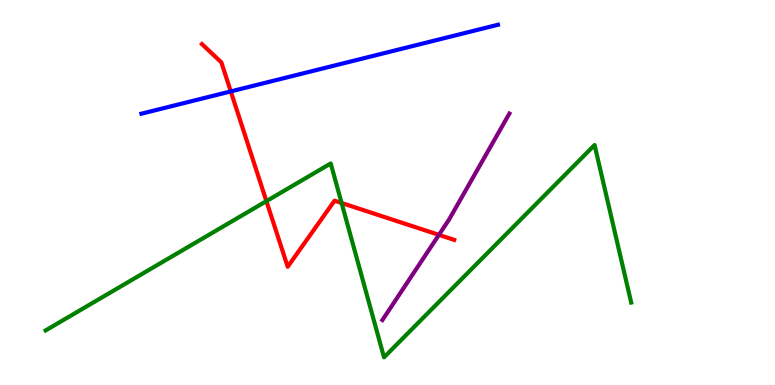[{'lines': ['blue', 'red'], 'intersections': [{'x': 2.98, 'y': 7.63}]}, {'lines': ['green', 'red'], 'intersections': [{'x': 3.44, 'y': 4.78}, {'x': 4.41, 'y': 4.73}]}, {'lines': ['purple', 'red'], 'intersections': [{'x': 5.66, 'y': 3.9}]}, {'lines': ['blue', 'green'], 'intersections': []}, {'lines': ['blue', 'purple'], 'intersections': []}, {'lines': ['green', 'purple'], 'intersections': []}]